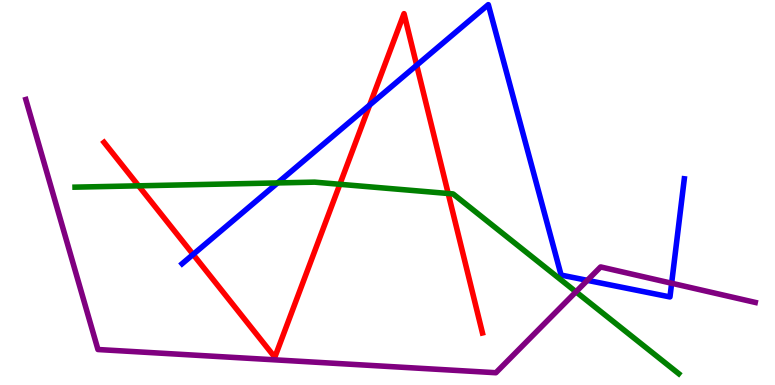[{'lines': ['blue', 'red'], 'intersections': [{'x': 2.49, 'y': 3.39}, {'x': 4.77, 'y': 7.27}, {'x': 5.38, 'y': 8.31}]}, {'lines': ['green', 'red'], 'intersections': [{'x': 1.79, 'y': 5.17}, {'x': 4.39, 'y': 5.21}, {'x': 5.78, 'y': 4.97}]}, {'lines': ['purple', 'red'], 'intersections': []}, {'lines': ['blue', 'green'], 'intersections': [{'x': 3.58, 'y': 5.25}]}, {'lines': ['blue', 'purple'], 'intersections': [{'x': 7.58, 'y': 2.72}, {'x': 8.67, 'y': 2.64}]}, {'lines': ['green', 'purple'], 'intersections': [{'x': 7.43, 'y': 2.42}]}]